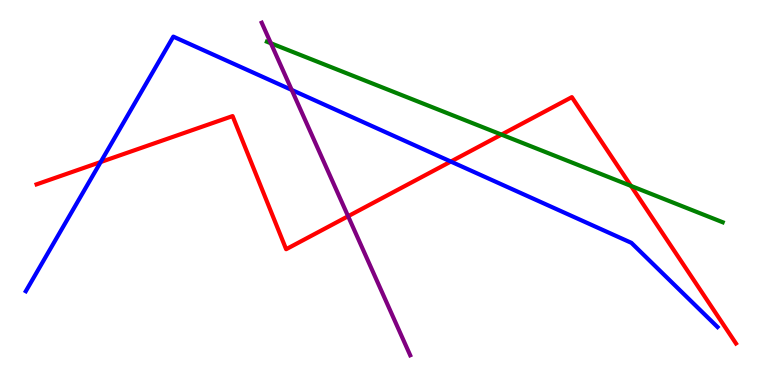[{'lines': ['blue', 'red'], 'intersections': [{'x': 1.3, 'y': 5.79}, {'x': 5.82, 'y': 5.8}]}, {'lines': ['green', 'red'], 'intersections': [{'x': 6.47, 'y': 6.5}, {'x': 8.14, 'y': 5.17}]}, {'lines': ['purple', 'red'], 'intersections': [{'x': 4.49, 'y': 4.38}]}, {'lines': ['blue', 'green'], 'intersections': []}, {'lines': ['blue', 'purple'], 'intersections': [{'x': 3.76, 'y': 7.66}]}, {'lines': ['green', 'purple'], 'intersections': [{'x': 3.5, 'y': 8.88}]}]